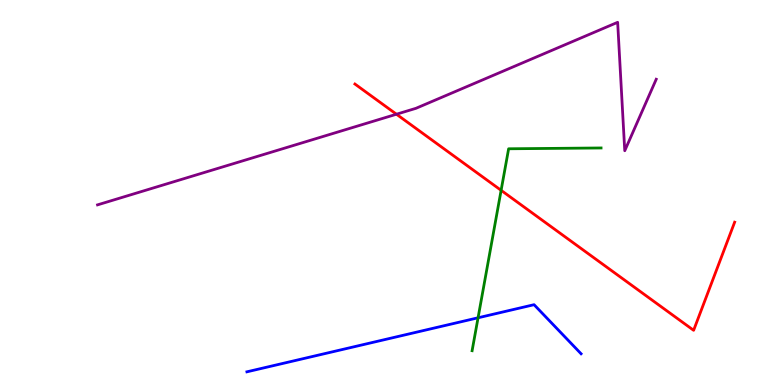[{'lines': ['blue', 'red'], 'intersections': []}, {'lines': ['green', 'red'], 'intersections': [{'x': 6.47, 'y': 5.06}]}, {'lines': ['purple', 'red'], 'intersections': [{'x': 5.12, 'y': 7.03}]}, {'lines': ['blue', 'green'], 'intersections': [{'x': 6.17, 'y': 1.75}]}, {'lines': ['blue', 'purple'], 'intersections': []}, {'lines': ['green', 'purple'], 'intersections': []}]